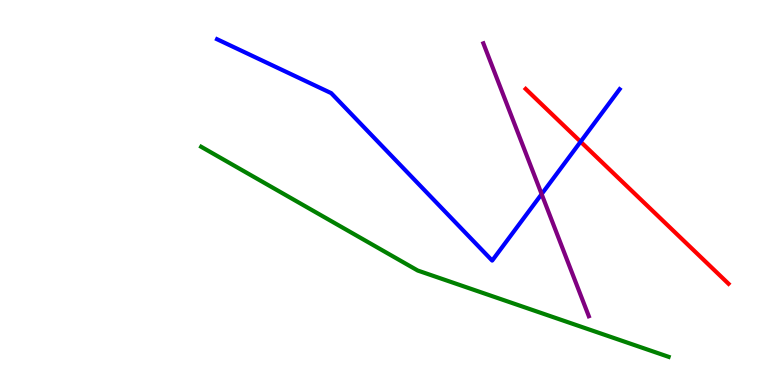[{'lines': ['blue', 'red'], 'intersections': [{'x': 7.49, 'y': 6.32}]}, {'lines': ['green', 'red'], 'intersections': []}, {'lines': ['purple', 'red'], 'intersections': []}, {'lines': ['blue', 'green'], 'intersections': []}, {'lines': ['blue', 'purple'], 'intersections': [{'x': 6.99, 'y': 4.96}]}, {'lines': ['green', 'purple'], 'intersections': []}]